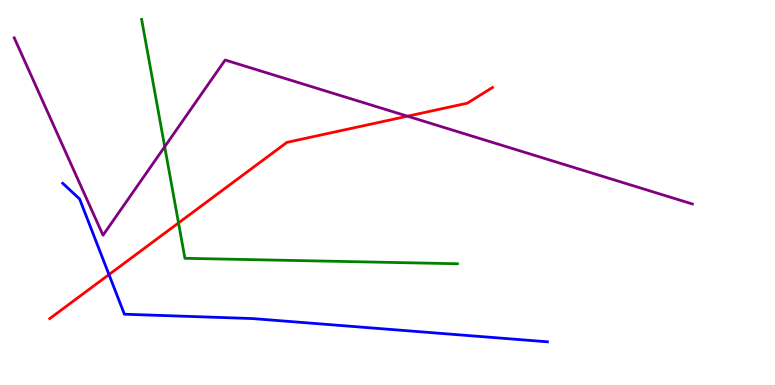[{'lines': ['blue', 'red'], 'intersections': [{'x': 1.41, 'y': 2.87}]}, {'lines': ['green', 'red'], 'intersections': [{'x': 2.3, 'y': 4.21}]}, {'lines': ['purple', 'red'], 'intersections': [{'x': 5.26, 'y': 6.98}]}, {'lines': ['blue', 'green'], 'intersections': []}, {'lines': ['blue', 'purple'], 'intersections': []}, {'lines': ['green', 'purple'], 'intersections': [{'x': 2.13, 'y': 6.19}]}]